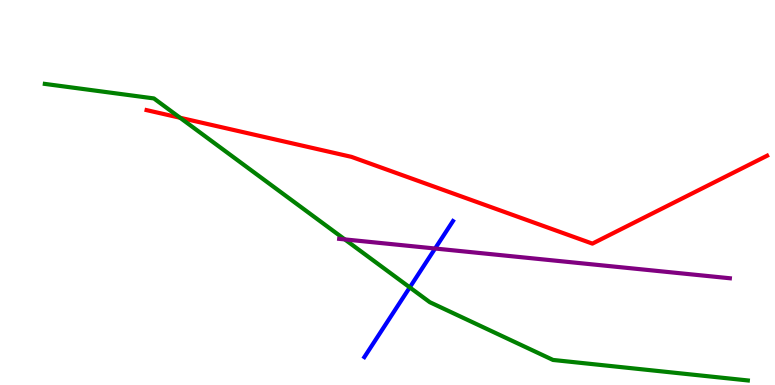[{'lines': ['blue', 'red'], 'intersections': []}, {'lines': ['green', 'red'], 'intersections': [{'x': 2.32, 'y': 6.94}]}, {'lines': ['purple', 'red'], 'intersections': []}, {'lines': ['blue', 'green'], 'intersections': [{'x': 5.29, 'y': 2.54}]}, {'lines': ['blue', 'purple'], 'intersections': [{'x': 5.61, 'y': 3.55}]}, {'lines': ['green', 'purple'], 'intersections': [{'x': 4.45, 'y': 3.78}]}]